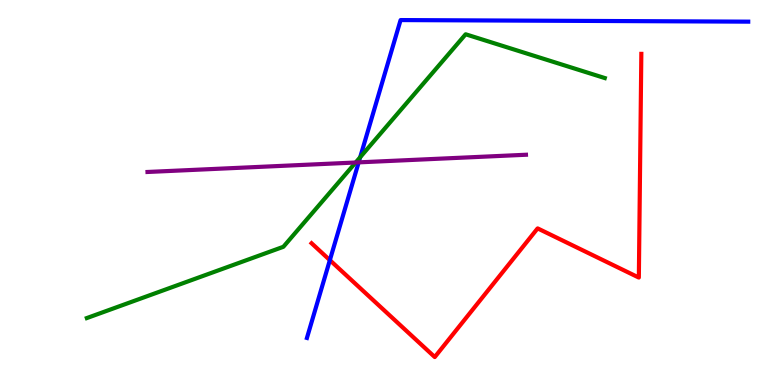[{'lines': ['blue', 'red'], 'intersections': [{'x': 4.26, 'y': 3.24}]}, {'lines': ['green', 'red'], 'intersections': []}, {'lines': ['purple', 'red'], 'intersections': []}, {'lines': ['blue', 'green'], 'intersections': [{'x': 4.65, 'y': 5.92}]}, {'lines': ['blue', 'purple'], 'intersections': [{'x': 4.63, 'y': 5.78}]}, {'lines': ['green', 'purple'], 'intersections': [{'x': 4.59, 'y': 5.78}]}]